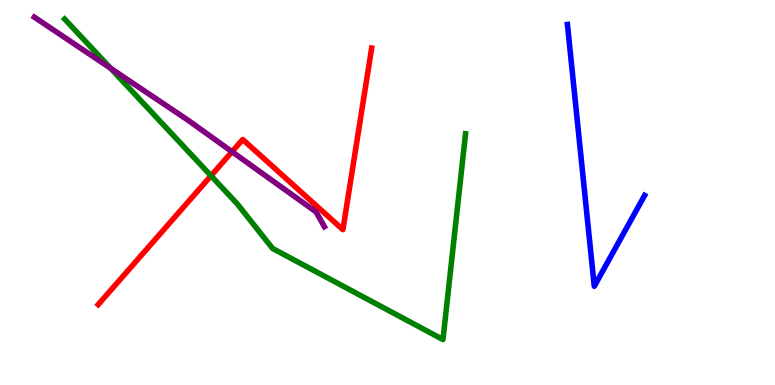[{'lines': ['blue', 'red'], 'intersections': []}, {'lines': ['green', 'red'], 'intersections': [{'x': 2.72, 'y': 5.43}]}, {'lines': ['purple', 'red'], 'intersections': [{'x': 2.99, 'y': 6.06}]}, {'lines': ['blue', 'green'], 'intersections': []}, {'lines': ['blue', 'purple'], 'intersections': []}, {'lines': ['green', 'purple'], 'intersections': [{'x': 1.43, 'y': 8.23}]}]